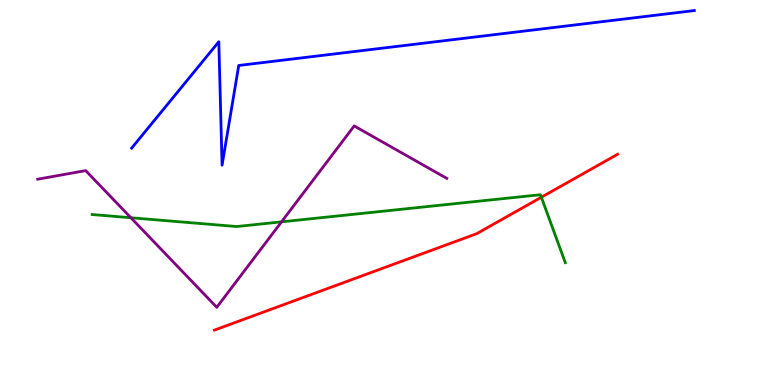[{'lines': ['blue', 'red'], 'intersections': []}, {'lines': ['green', 'red'], 'intersections': [{'x': 6.99, 'y': 4.88}]}, {'lines': ['purple', 'red'], 'intersections': []}, {'lines': ['blue', 'green'], 'intersections': []}, {'lines': ['blue', 'purple'], 'intersections': []}, {'lines': ['green', 'purple'], 'intersections': [{'x': 1.69, 'y': 4.34}, {'x': 3.63, 'y': 4.24}]}]